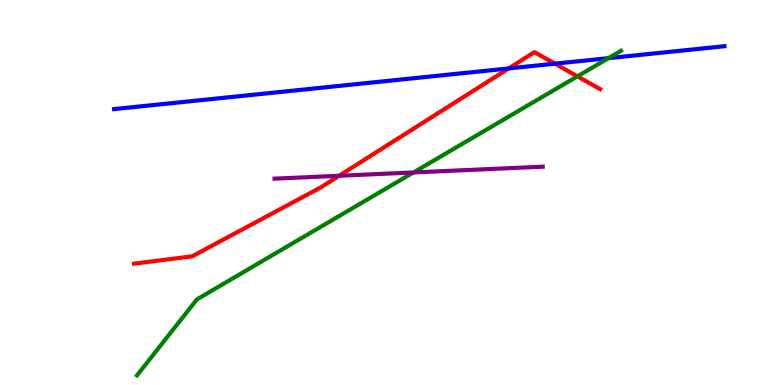[{'lines': ['blue', 'red'], 'intersections': [{'x': 6.56, 'y': 8.22}, {'x': 7.16, 'y': 8.35}]}, {'lines': ['green', 'red'], 'intersections': [{'x': 7.45, 'y': 8.02}]}, {'lines': ['purple', 'red'], 'intersections': [{'x': 4.38, 'y': 5.43}]}, {'lines': ['blue', 'green'], 'intersections': [{'x': 7.85, 'y': 8.49}]}, {'lines': ['blue', 'purple'], 'intersections': []}, {'lines': ['green', 'purple'], 'intersections': [{'x': 5.34, 'y': 5.52}]}]